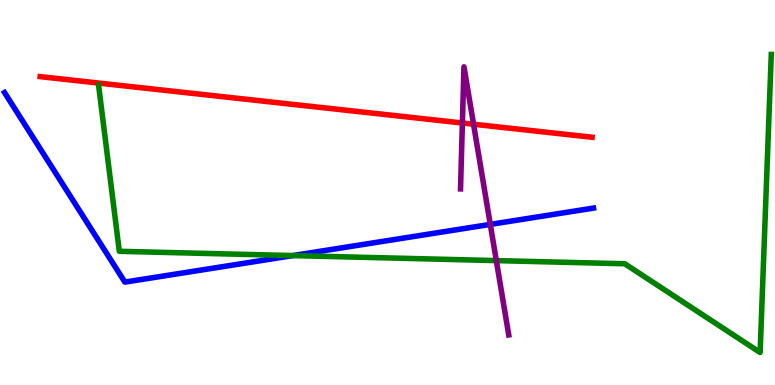[{'lines': ['blue', 'red'], 'intersections': []}, {'lines': ['green', 'red'], 'intersections': []}, {'lines': ['purple', 'red'], 'intersections': [{'x': 5.97, 'y': 6.8}, {'x': 6.11, 'y': 6.77}]}, {'lines': ['blue', 'green'], 'intersections': [{'x': 3.78, 'y': 3.36}]}, {'lines': ['blue', 'purple'], 'intersections': [{'x': 6.33, 'y': 4.17}]}, {'lines': ['green', 'purple'], 'intersections': [{'x': 6.4, 'y': 3.23}]}]